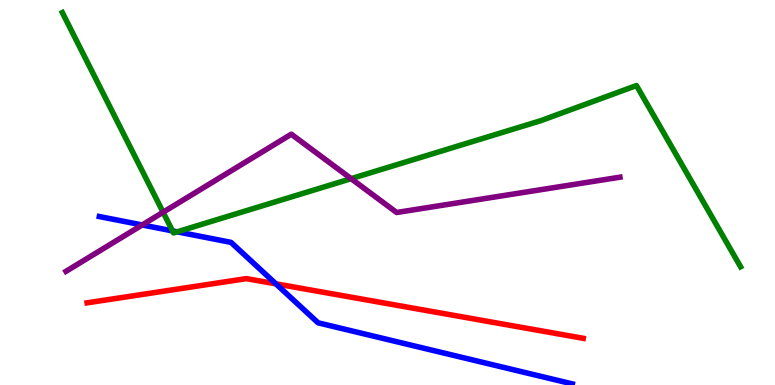[{'lines': ['blue', 'red'], 'intersections': [{'x': 3.56, 'y': 2.63}]}, {'lines': ['green', 'red'], 'intersections': []}, {'lines': ['purple', 'red'], 'intersections': []}, {'lines': ['blue', 'green'], 'intersections': [{'x': 2.23, 'y': 4.0}, {'x': 2.29, 'y': 3.98}]}, {'lines': ['blue', 'purple'], 'intersections': [{'x': 1.83, 'y': 4.16}]}, {'lines': ['green', 'purple'], 'intersections': [{'x': 2.1, 'y': 4.49}, {'x': 4.53, 'y': 5.36}]}]